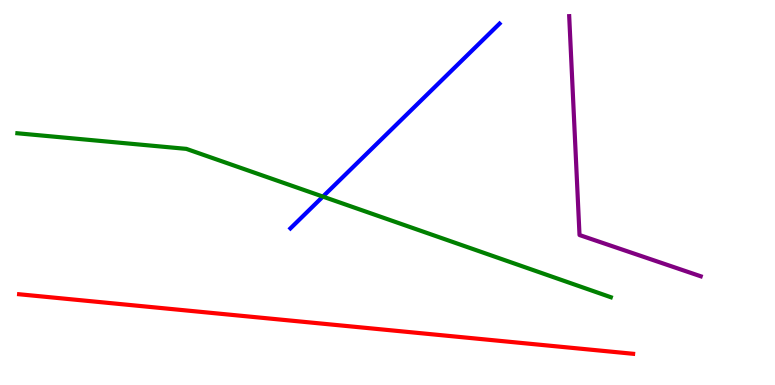[{'lines': ['blue', 'red'], 'intersections': []}, {'lines': ['green', 'red'], 'intersections': []}, {'lines': ['purple', 'red'], 'intersections': []}, {'lines': ['blue', 'green'], 'intersections': [{'x': 4.17, 'y': 4.89}]}, {'lines': ['blue', 'purple'], 'intersections': []}, {'lines': ['green', 'purple'], 'intersections': []}]